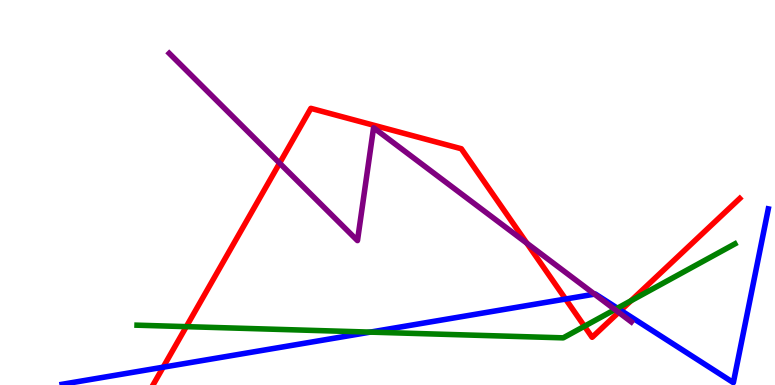[{'lines': ['blue', 'red'], 'intersections': [{'x': 2.11, 'y': 0.463}, {'x': 7.3, 'y': 2.23}, {'x': 8.01, 'y': 1.94}]}, {'lines': ['green', 'red'], 'intersections': [{'x': 2.4, 'y': 1.52}, {'x': 7.54, 'y': 1.53}, {'x': 8.14, 'y': 2.19}]}, {'lines': ['purple', 'red'], 'intersections': [{'x': 3.61, 'y': 5.76}, {'x': 6.8, 'y': 3.68}, {'x': 7.98, 'y': 1.89}]}, {'lines': ['blue', 'green'], 'intersections': [{'x': 4.78, 'y': 1.37}, {'x': 7.97, 'y': 1.99}]}, {'lines': ['blue', 'purple'], 'intersections': [{'x': 7.67, 'y': 2.36}]}, {'lines': ['green', 'purple'], 'intersections': [{'x': 7.93, 'y': 1.96}]}]